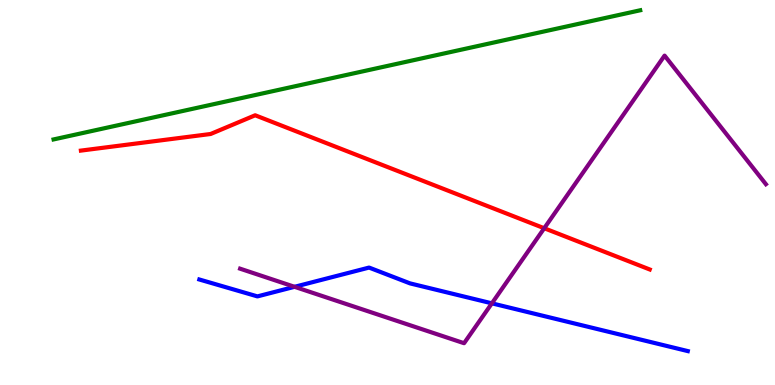[{'lines': ['blue', 'red'], 'intersections': []}, {'lines': ['green', 'red'], 'intersections': []}, {'lines': ['purple', 'red'], 'intersections': [{'x': 7.02, 'y': 4.07}]}, {'lines': ['blue', 'green'], 'intersections': []}, {'lines': ['blue', 'purple'], 'intersections': [{'x': 3.8, 'y': 2.55}, {'x': 6.35, 'y': 2.12}]}, {'lines': ['green', 'purple'], 'intersections': []}]